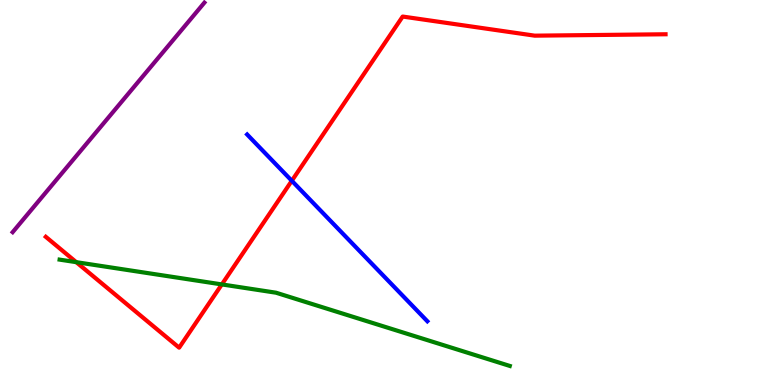[{'lines': ['blue', 'red'], 'intersections': [{'x': 3.77, 'y': 5.3}]}, {'lines': ['green', 'red'], 'intersections': [{'x': 0.984, 'y': 3.19}, {'x': 2.86, 'y': 2.61}]}, {'lines': ['purple', 'red'], 'intersections': []}, {'lines': ['blue', 'green'], 'intersections': []}, {'lines': ['blue', 'purple'], 'intersections': []}, {'lines': ['green', 'purple'], 'intersections': []}]